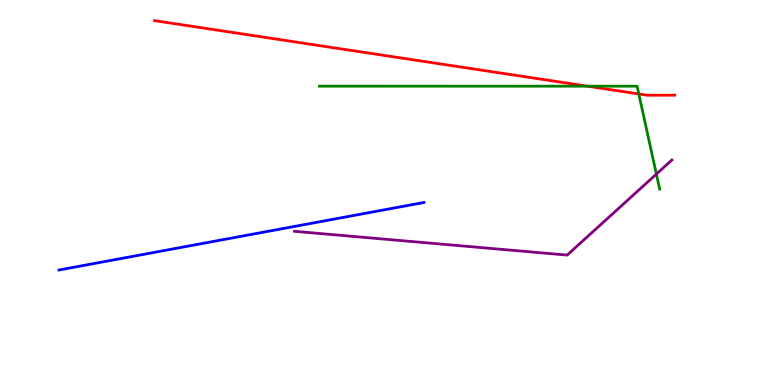[{'lines': ['blue', 'red'], 'intersections': []}, {'lines': ['green', 'red'], 'intersections': [{'x': 7.58, 'y': 7.76}, {'x': 8.24, 'y': 7.56}]}, {'lines': ['purple', 'red'], 'intersections': []}, {'lines': ['blue', 'green'], 'intersections': []}, {'lines': ['blue', 'purple'], 'intersections': []}, {'lines': ['green', 'purple'], 'intersections': [{'x': 8.47, 'y': 5.48}]}]